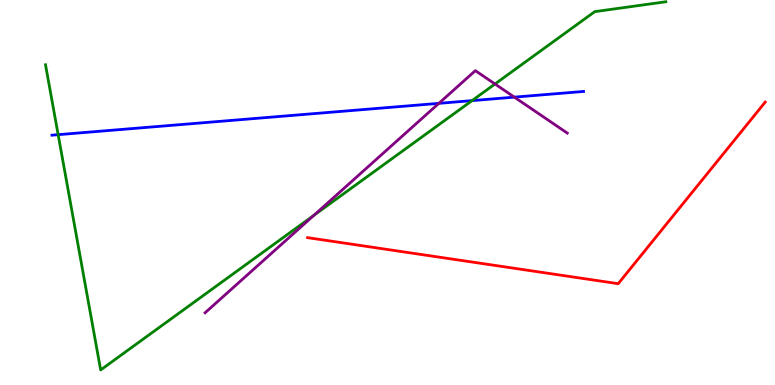[{'lines': ['blue', 'red'], 'intersections': []}, {'lines': ['green', 'red'], 'intersections': []}, {'lines': ['purple', 'red'], 'intersections': []}, {'lines': ['blue', 'green'], 'intersections': [{'x': 0.75, 'y': 6.5}, {'x': 6.09, 'y': 7.39}]}, {'lines': ['blue', 'purple'], 'intersections': [{'x': 5.66, 'y': 7.32}, {'x': 6.64, 'y': 7.48}]}, {'lines': ['green', 'purple'], 'intersections': [{'x': 4.05, 'y': 4.41}, {'x': 6.39, 'y': 7.82}]}]